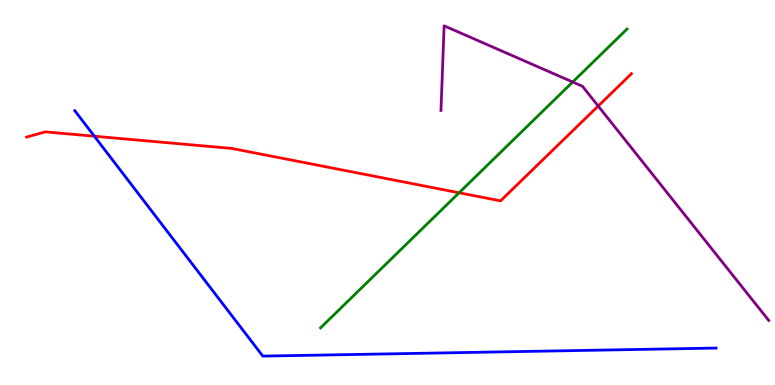[{'lines': ['blue', 'red'], 'intersections': [{'x': 1.22, 'y': 6.46}]}, {'lines': ['green', 'red'], 'intersections': [{'x': 5.92, 'y': 4.99}]}, {'lines': ['purple', 'red'], 'intersections': [{'x': 7.72, 'y': 7.25}]}, {'lines': ['blue', 'green'], 'intersections': []}, {'lines': ['blue', 'purple'], 'intersections': []}, {'lines': ['green', 'purple'], 'intersections': [{'x': 7.39, 'y': 7.87}]}]